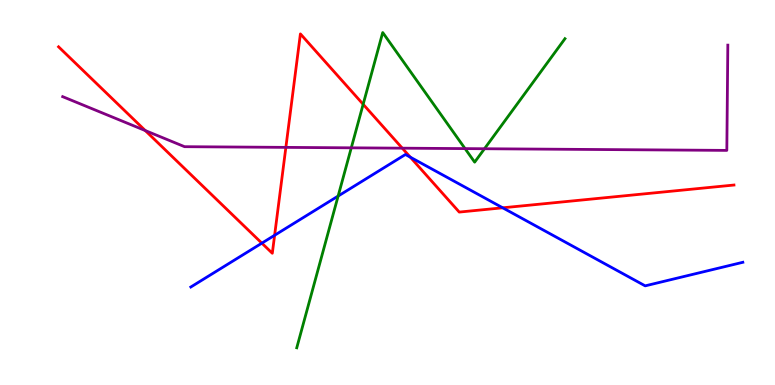[{'lines': ['blue', 'red'], 'intersections': [{'x': 3.38, 'y': 3.68}, {'x': 3.54, 'y': 3.89}, {'x': 5.29, 'y': 5.92}, {'x': 6.49, 'y': 4.6}]}, {'lines': ['green', 'red'], 'intersections': [{'x': 4.69, 'y': 7.29}]}, {'lines': ['purple', 'red'], 'intersections': [{'x': 1.87, 'y': 6.61}, {'x': 3.69, 'y': 6.17}, {'x': 5.19, 'y': 6.15}]}, {'lines': ['blue', 'green'], 'intersections': [{'x': 4.36, 'y': 4.91}]}, {'lines': ['blue', 'purple'], 'intersections': []}, {'lines': ['green', 'purple'], 'intersections': [{'x': 4.53, 'y': 6.16}, {'x': 6.0, 'y': 6.14}, {'x': 6.25, 'y': 6.14}]}]